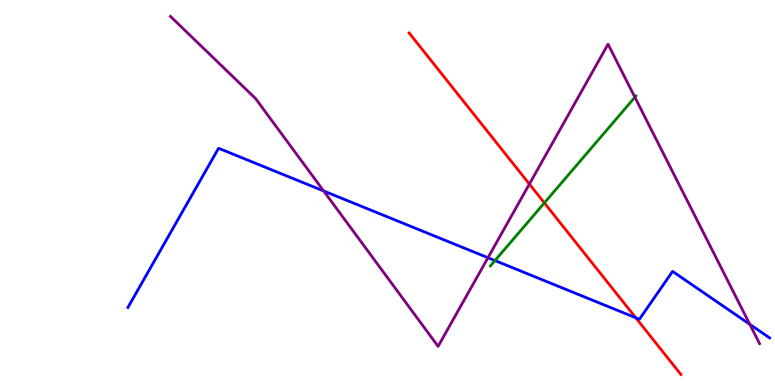[{'lines': ['blue', 'red'], 'intersections': [{'x': 8.2, 'y': 1.75}]}, {'lines': ['green', 'red'], 'intersections': [{'x': 7.02, 'y': 4.73}]}, {'lines': ['purple', 'red'], 'intersections': [{'x': 6.83, 'y': 5.22}]}, {'lines': ['blue', 'green'], 'intersections': [{'x': 6.39, 'y': 3.23}]}, {'lines': ['blue', 'purple'], 'intersections': [{'x': 4.18, 'y': 5.04}, {'x': 6.3, 'y': 3.31}, {'x': 9.67, 'y': 1.58}]}, {'lines': ['green', 'purple'], 'intersections': [{'x': 8.19, 'y': 7.47}]}]